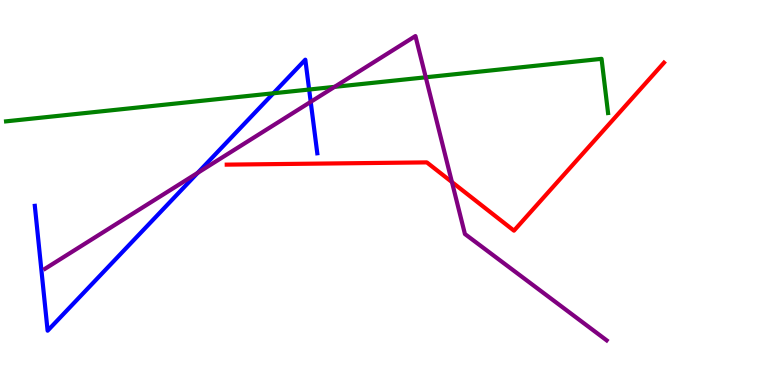[{'lines': ['blue', 'red'], 'intersections': []}, {'lines': ['green', 'red'], 'intersections': []}, {'lines': ['purple', 'red'], 'intersections': [{'x': 5.83, 'y': 5.27}]}, {'lines': ['blue', 'green'], 'intersections': [{'x': 3.53, 'y': 7.58}, {'x': 3.99, 'y': 7.67}]}, {'lines': ['blue', 'purple'], 'intersections': [{'x': 2.55, 'y': 5.51}, {'x': 4.01, 'y': 7.35}]}, {'lines': ['green', 'purple'], 'intersections': [{'x': 4.32, 'y': 7.74}, {'x': 5.49, 'y': 7.99}]}]